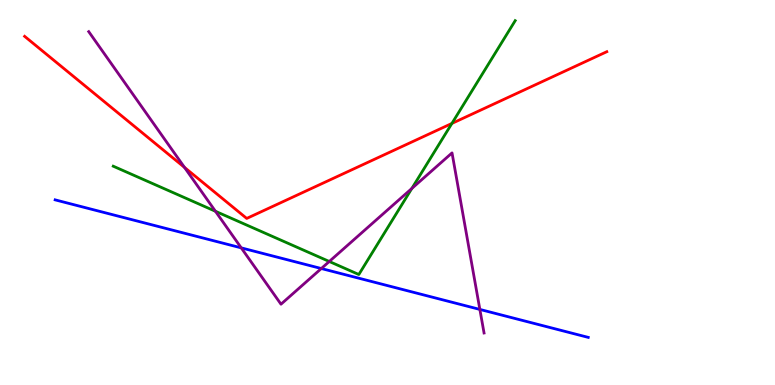[{'lines': ['blue', 'red'], 'intersections': []}, {'lines': ['green', 'red'], 'intersections': [{'x': 5.83, 'y': 6.79}]}, {'lines': ['purple', 'red'], 'intersections': [{'x': 2.38, 'y': 5.65}]}, {'lines': ['blue', 'green'], 'intersections': []}, {'lines': ['blue', 'purple'], 'intersections': [{'x': 3.11, 'y': 3.56}, {'x': 4.15, 'y': 3.03}, {'x': 6.19, 'y': 1.96}]}, {'lines': ['green', 'purple'], 'intersections': [{'x': 2.78, 'y': 4.51}, {'x': 4.25, 'y': 3.21}, {'x': 5.31, 'y': 5.11}]}]